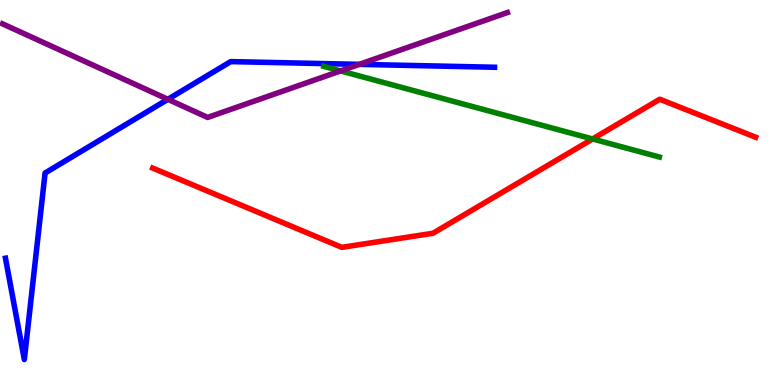[{'lines': ['blue', 'red'], 'intersections': []}, {'lines': ['green', 'red'], 'intersections': [{'x': 7.65, 'y': 6.39}]}, {'lines': ['purple', 'red'], 'intersections': []}, {'lines': ['blue', 'green'], 'intersections': []}, {'lines': ['blue', 'purple'], 'intersections': [{'x': 2.17, 'y': 7.42}, {'x': 4.64, 'y': 8.33}]}, {'lines': ['green', 'purple'], 'intersections': [{'x': 4.39, 'y': 8.16}]}]